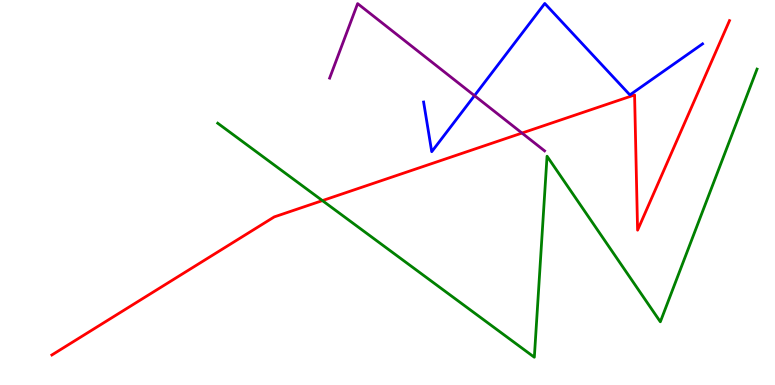[{'lines': ['blue', 'red'], 'intersections': []}, {'lines': ['green', 'red'], 'intersections': [{'x': 4.16, 'y': 4.79}]}, {'lines': ['purple', 'red'], 'intersections': [{'x': 6.74, 'y': 6.54}]}, {'lines': ['blue', 'green'], 'intersections': []}, {'lines': ['blue', 'purple'], 'intersections': [{'x': 6.12, 'y': 7.52}]}, {'lines': ['green', 'purple'], 'intersections': []}]